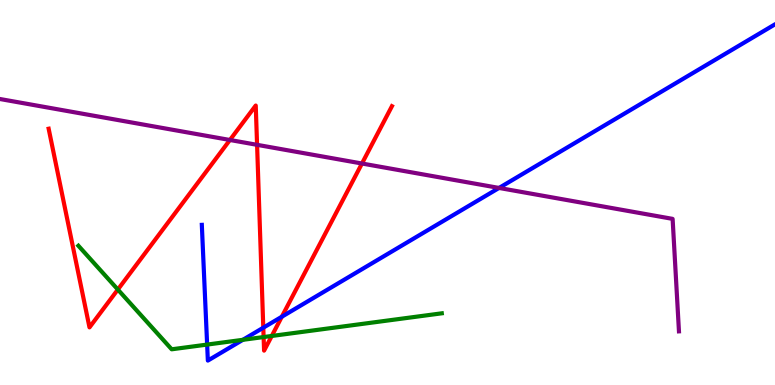[{'lines': ['blue', 'red'], 'intersections': [{'x': 3.4, 'y': 1.49}, {'x': 3.64, 'y': 1.77}]}, {'lines': ['green', 'red'], 'intersections': [{'x': 1.52, 'y': 2.48}, {'x': 3.4, 'y': 1.25}, {'x': 3.51, 'y': 1.27}]}, {'lines': ['purple', 'red'], 'intersections': [{'x': 2.97, 'y': 6.36}, {'x': 3.32, 'y': 6.24}, {'x': 4.67, 'y': 5.75}]}, {'lines': ['blue', 'green'], 'intersections': [{'x': 2.67, 'y': 1.05}, {'x': 3.13, 'y': 1.17}]}, {'lines': ['blue', 'purple'], 'intersections': [{'x': 6.44, 'y': 5.12}]}, {'lines': ['green', 'purple'], 'intersections': []}]